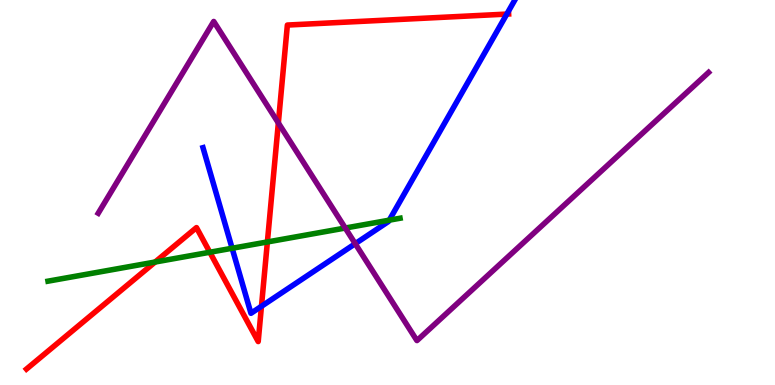[{'lines': ['blue', 'red'], 'intersections': [{'x': 3.37, 'y': 2.04}, {'x': 6.54, 'y': 9.63}]}, {'lines': ['green', 'red'], 'intersections': [{'x': 2.0, 'y': 3.19}, {'x': 2.71, 'y': 3.45}, {'x': 3.45, 'y': 3.72}]}, {'lines': ['purple', 'red'], 'intersections': [{'x': 3.59, 'y': 6.81}]}, {'lines': ['blue', 'green'], 'intersections': [{'x': 3.0, 'y': 3.55}, {'x': 5.02, 'y': 4.28}]}, {'lines': ['blue', 'purple'], 'intersections': [{'x': 4.58, 'y': 3.67}]}, {'lines': ['green', 'purple'], 'intersections': [{'x': 4.46, 'y': 4.08}]}]